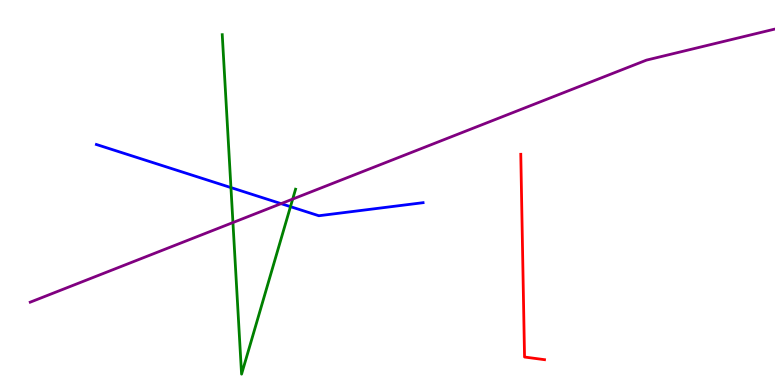[{'lines': ['blue', 'red'], 'intersections': []}, {'lines': ['green', 'red'], 'intersections': []}, {'lines': ['purple', 'red'], 'intersections': []}, {'lines': ['blue', 'green'], 'intersections': [{'x': 2.98, 'y': 5.13}, {'x': 3.75, 'y': 4.63}]}, {'lines': ['blue', 'purple'], 'intersections': [{'x': 3.63, 'y': 4.71}]}, {'lines': ['green', 'purple'], 'intersections': [{'x': 3.01, 'y': 4.22}, {'x': 3.78, 'y': 4.83}]}]